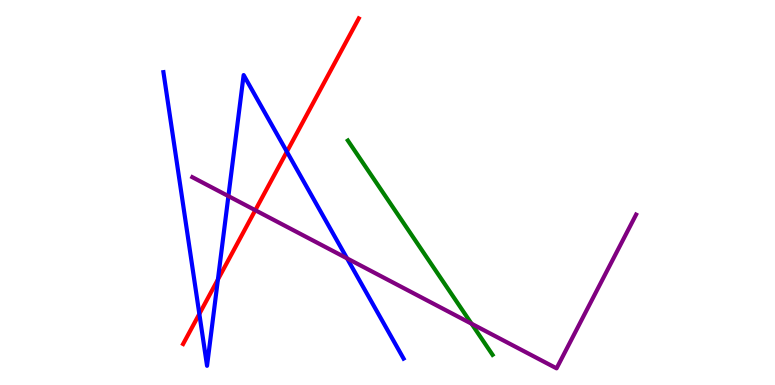[{'lines': ['blue', 'red'], 'intersections': [{'x': 2.57, 'y': 1.85}, {'x': 2.81, 'y': 2.74}, {'x': 3.7, 'y': 6.06}]}, {'lines': ['green', 'red'], 'intersections': []}, {'lines': ['purple', 'red'], 'intersections': [{'x': 3.29, 'y': 4.54}]}, {'lines': ['blue', 'green'], 'intersections': []}, {'lines': ['blue', 'purple'], 'intersections': [{'x': 2.95, 'y': 4.91}, {'x': 4.48, 'y': 3.29}]}, {'lines': ['green', 'purple'], 'intersections': [{'x': 6.08, 'y': 1.59}]}]